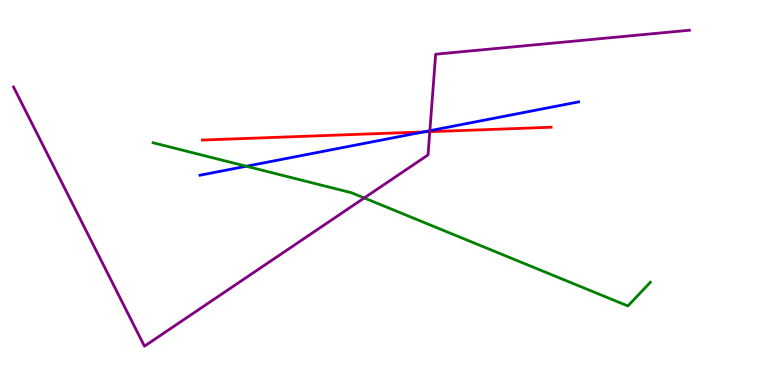[{'lines': ['blue', 'red'], 'intersections': [{'x': 5.46, 'y': 6.57}]}, {'lines': ['green', 'red'], 'intersections': []}, {'lines': ['purple', 'red'], 'intersections': [{'x': 5.55, 'y': 6.58}]}, {'lines': ['blue', 'green'], 'intersections': [{'x': 3.18, 'y': 5.68}]}, {'lines': ['blue', 'purple'], 'intersections': [{'x': 5.55, 'y': 6.61}]}, {'lines': ['green', 'purple'], 'intersections': [{'x': 4.7, 'y': 4.86}]}]